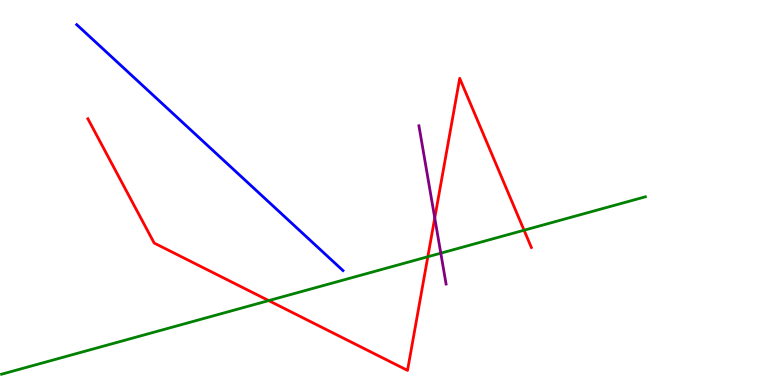[{'lines': ['blue', 'red'], 'intersections': []}, {'lines': ['green', 'red'], 'intersections': [{'x': 3.47, 'y': 2.19}, {'x': 5.52, 'y': 3.33}, {'x': 6.76, 'y': 4.02}]}, {'lines': ['purple', 'red'], 'intersections': [{'x': 5.61, 'y': 4.34}]}, {'lines': ['blue', 'green'], 'intersections': []}, {'lines': ['blue', 'purple'], 'intersections': []}, {'lines': ['green', 'purple'], 'intersections': [{'x': 5.69, 'y': 3.42}]}]